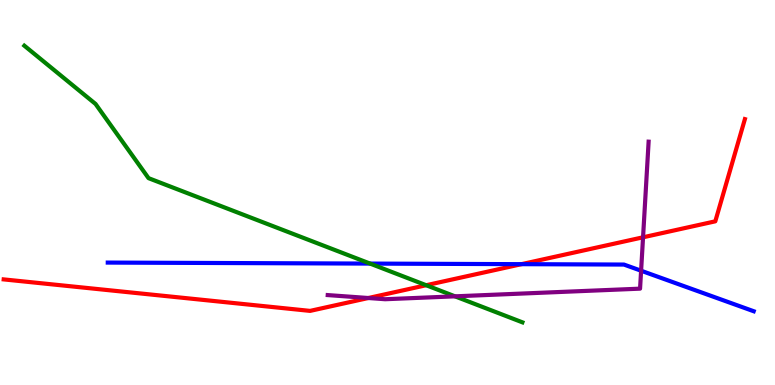[{'lines': ['blue', 'red'], 'intersections': [{'x': 6.73, 'y': 3.14}]}, {'lines': ['green', 'red'], 'intersections': [{'x': 5.5, 'y': 2.59}]}, {'lines': ['purple', 'red'], 'intersections': [{'x': 4.75, 'y': 2.26}, {'x': 8.3, 'y': 3.84}]}, {'lines': ['blue', 'green'], 'intersections': [{'x': 4.78, 'y': 3.15}]}, {'lines': ['blue', 'purple'], 'intersections': [{'x': 8.27, 'y': 2.97}]}, {'lines': ['green', 'purple'], 'intersections': [{'x': 5.87, 'y': 2.3}]}]